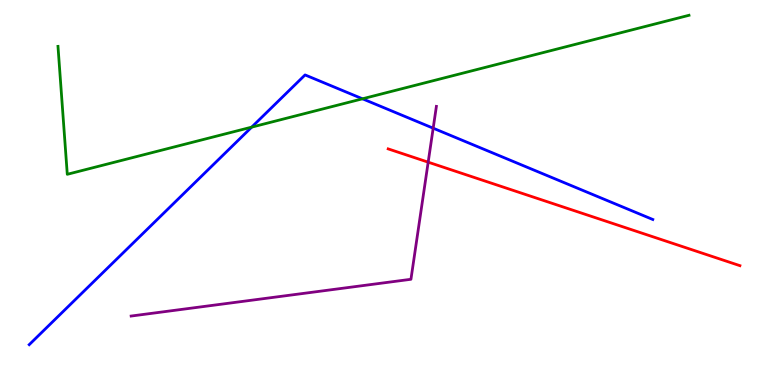[{'lines': ['blue', 'red'], 'intersections': []}, {'lines': ['green', 'red'], 'intersections': []}, {'lines': ['purple', 'red'], 'intersections': [{'x': 5.52, 'y': 5.79}]}, {'lines': ['blue', 'green'], 'intersections': [{'x': 3.25, 'y': 6.7}, {'x': 4.68, 'y': 7.43}]}, {'lines': ['blue', 'purple'], 'intersections': [{'x': 5.59, 'y': 6.67}]}, {'lines': ['green', 'purple'], 'intersections': []}]